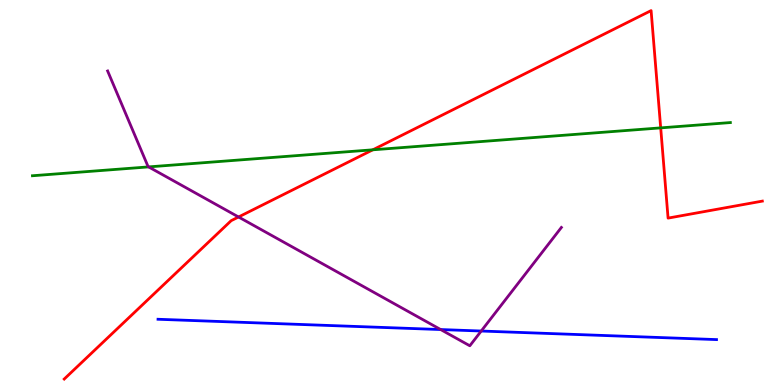[{'lines': ['blue', 'red'], 'intersections': []}, {'lines': ['green', 'red'], 'intersections': [{'x': 4.81, 'y': 6.11}, {'x': 8.53, 'y': 6.68}]}, {'lines': ['purple', 'red'], 'intersections': [{'x': 3.08, 'y': 4.36}]}, {'lines': ['blue', 'green'], 'intersections': []}, {'lines': ['blue', 'purple'], 'intersections': [{'x': 5.69, 'y': 1.44}, {'x': 6.21, 'y': 1.4}]}, {'lines': ['green', 'purple'], 'intersections': [{'x': 1.92, 'y': 5.66}]}]